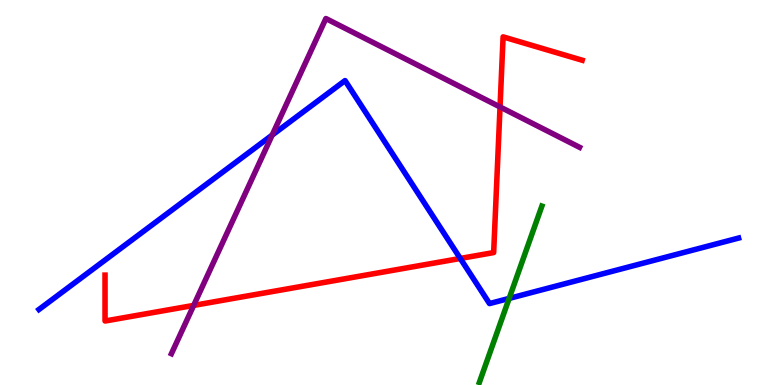[{'lines': ['blue', 'red'], 'intersections': [{'x': 5.94, 'y': 3.29}]}, {'lines': ['green', 'red'], 'intersections': []}, {'lines': ['purple', 'red'], 'intersections': [{'x': 2.5, 'y': 2.07}, {'x': 6.45, 'y': 7.22}]}, {'lines': ['blue', 'green'], 'intersections': [{'x': 6.57, 'y': 2.25}]}, {'lines': ['blue', 'purple'], 'intersections': [{'x': 3.51, 'y': 6.49}]}, {'lines': ['green', 'purple'], 'intersections': []}]